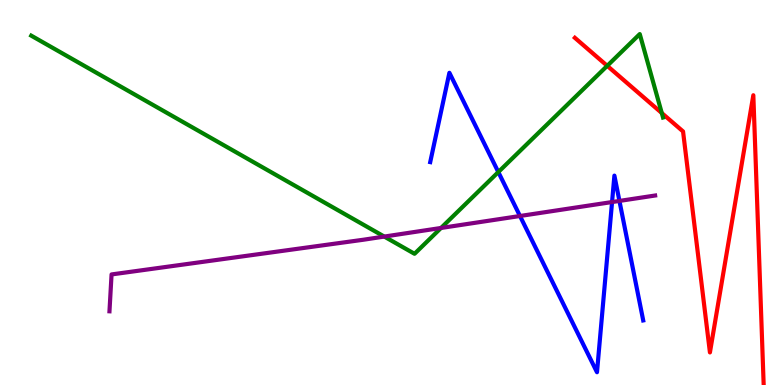[{'lines': ['blue', 'red'], 'intersections': []}, {'lines': ['green', 'red'], 'intersections': [{'x': 7.84, 'y': 8.29}, {'x': 8.54, 'y': 7.06}]}, {'lines': ['purple', 'red'], 'intersections': []}, {'lines': ['blue', 'green'], 'intersections': [{'x': 6.43, 'y': 5.53}]}, {'lines': ['blue', 'purple'], 'intersections': [{'x': 6.71, 'y': 4.39}, {'x': 7.9, 'y': 4.75}, {'x': 7.99, 'y': 4.78}]}, {'lines': ['green', 'purple'], 'intersections': [{'x': 4.96, 'y': 3.86}, {'x': 5.69, 'y': 4.08}]}]